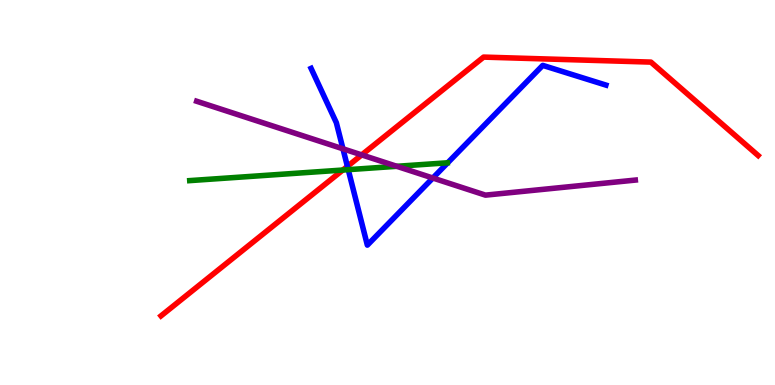[{'lines': ['blue', 'red'], 'intersections': [{'x': 4.48, 'y': 5.68}]}, {'lines': ['green', 'red'], 'intersections': [{'x': 4.42, 'y': 5.58}]}, {'lines': ['purple', 'red'], 'intersections': [{'x': 4.67, 'y': 5.98}]}, {'lines': ['blue', 'green'], 'intersections': [{'x': 4.49, 'y': 5.59}]}, {'lines': ['blue', 'purple'], 'intersections': [{'x': 4.43, 'y': 6.13}, {'x': 5.59, 'y': 5.38}]}, {'lines': ['green', 'purple'], 'intersections': [{'x': 5.12, 'y': 5.68}]}]